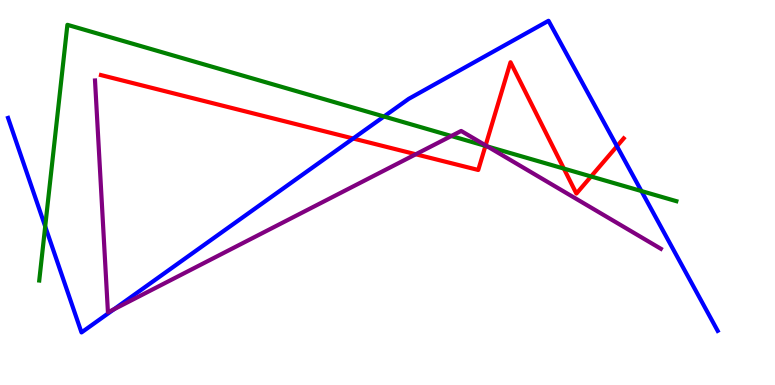[{'lines': ['blue', 'red'], 'intersections': [{'x': 4.56, 'y': 6.4}, {'x': 7.96, 'y': 6.2}]}, {'lines': ['green', 'red'], 'intersections': [{'x': 6.26, 'y': 6.21}, {'x': 7.28, 'y': 5.62}, {'x': 7.63, 'y': 5.42}]}, {'lines': ['purple', 'red'], 'intersections': [{'x': 5.36, 'y': 5.99}, {'x': 6.27, 'y': 6.22}]}, {'lines': ['blue', 'green'], 'intersections': [{'x': 0.583, 'y': 4.12}, {'x': 4.95, 'y': 6.97}, {'x': 8.28, 'y': 5.04}]}, {'lines': ['blue', 'purple'], 'intersections': [{'x': 1.47, 'y': 1.97}]}, {'lines': ['green', 'purple'], 'intersections': [{'x': 5.82, 'y': 6.47}, {'x': 6.29, 'y': 6.2}]}]